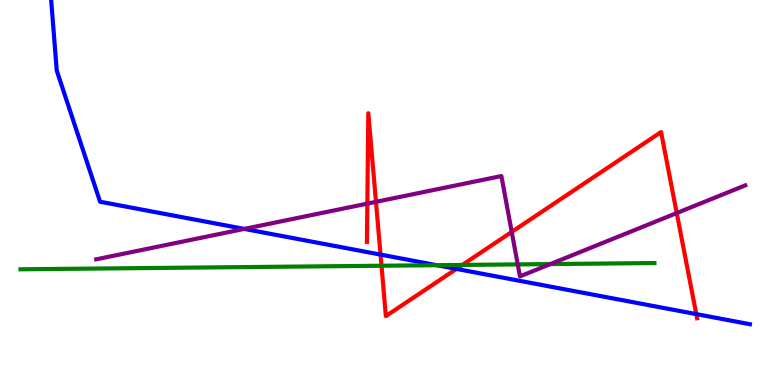[{'lines': ['blue', 'red'], 'intersections': [{'x': 4.91, 'y': 3.39}, {'x': 5.89, 'y': 3.02}, {'x': 8.98, 'y': 1.84}]}, {'lines': ['green', 'red'], 'intersections': [{'x': 4.92, 'y': 3.1}, {'x': 5.97, 'y': 3.12}]}, {'lines': ['purple', 'red'], 'intersections': [{'x': 4.74, 'y': 4.71}, {'x': 4.85, 'y': 4.76}, {'x': 6.6, 'y': 3.98}, {'x': 8.73, 'y': 4.47}]}, {'lines': ['blue', 'green'], 'intersections': [{'x': 5.64, 'y': 3.11}]}, {'lines': ['blue', 'purple'], 'intersections': [{'x': 3.15, 'y': 4.05}]}, {'lines': ['green', 'purple'], 'intersections': [{'x': 6.68, 'y': 3.13}, {'x': 7.1, 'y': 3.14}]}]